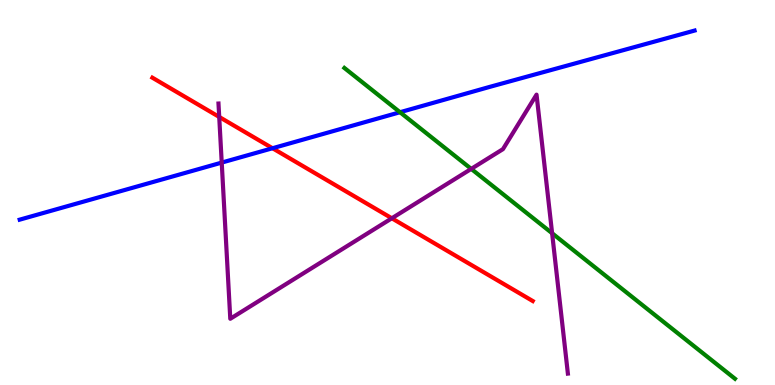[{'lines': ['blue', 'red'], 'intersections': [{'x': 3.52, 'y': 6.15}]}, {'lines': ['green', 'red'], 'intersections': []}, {'lines': ['purple', 'red'], 'intersections': [{'x': 2.83, 'y': 6.96}, {'x': 5.06, 'y': 4.33}]}, {'lines': ['blue', 'green'], 'intersections': [{'x': 5.16, 'y': 7.09}]}, {'lines': ['blue', 'purple'], 'intersections': [{'x': 2.86, 'y': 5.78}]}, {'lines': ['green', 'purple'], 'intersections': [{'x': 6.08, 'y': 5.61}, {'x': 7.12, 'y': 3.94}]}]